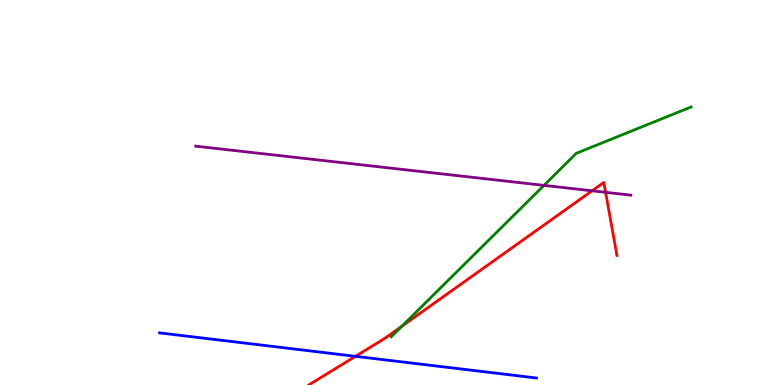[{'lines': ['blue', 'red'], 'intersections': [{'x': 4.59, 'y': 0.745}]}, {'lines': ['green', 'red'], 'intersections': [{'x': 5.19, 'y': 1.53}]}, {'lines': ['purple', 'red'], 'intersections': [{'x': 7.64, 'y': 5.04}, {'x': 7.81, 'y': 5.0}]}, {'lines': ['blue', 'green'], 'intersections': []}, {'lines': ['blue', 'purple'], 'intersections': []}, {'lines': ['green', 'purple'], 'intersections': [{'x': 7.02, 'y': 5.18}]}]